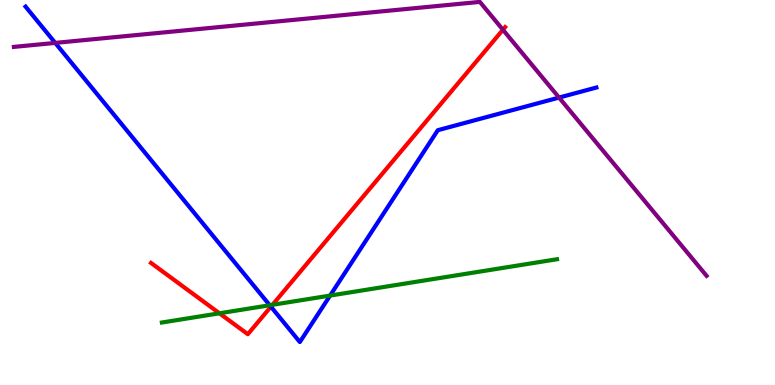[{'lines': ['blue', 'red'], 'intersections': [{'x': 3.5, 'y': 2.03}]}, {'lines': ['green', 'red'], 'intersections': [{'x': 2.83, 'y': 1.86}, {'x': 3.52, 'y': 2.08}]}, {'lines': ['purple', 'red'], 'intersections': [{'x': 6.49, 'y': 9.23}]}, {'lines': ['blue', 'green'], 'intersections': [{'x': 3.48, 'y': 2.07}, {'x': 4.26, 'y': 2.32}]}, {'lines': ['blue', 'purple'], 'intersections': [{'x': 0.713, 'y': 8.89}, {'x': 7.21, 'y': 7.47}]}, {'lines': ['green', 'purple'], 'intersections': []}]